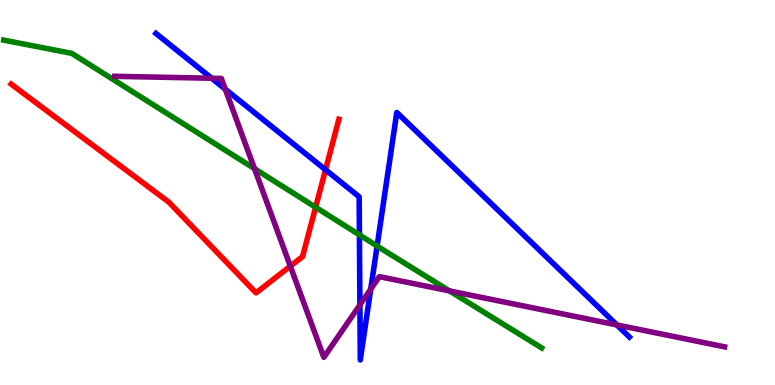[{'lines': ['blue', 'red'], 'intersections': [{'x': 4.2, 'y': 5.59}]}, {'lines': ['green', 'red'], 'intersections': [{'x': 4.07, 'y': 4.62}]}, {'lines': ['purple', 'red'], 'intersections': [{'x': 3.75, 'y': 3.09}]}, {'lines': ['blue', 'green'], 'intersections': [{'x': 4.64, 'y': 3.9}, {'x': 4.87, 'y': 3.61}]}, {'lines': ['blue', 'purple'], 'intersections': [{'x': 2.73, 'y': 7.97}, {'x': 2.91, 'y': 7.68}, {'x': 4.64, 'y': 2.08}, {'x': 4.78, 'y': 2.49}, {'x': 7.96, 'y': 1.56}]}, {'lines': ['green', 'purple'], 'intersections': [{'x': 3.28, 'y': 5.62}, {'x': 5.8, 'y': 2.44}]}]